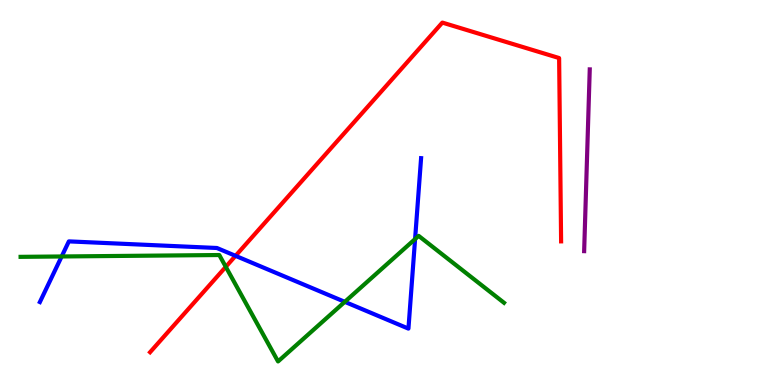[{'lines': ['blue', 'red'], 'intersections': [{'x': 3.04, 'y': 3.35}]}, {'lines': ['green', 'red'], 'intersections': [{'x': 2.91, 'y': 3.07}]}, {'lines': ['purple', 'red'], 'intersections': []}, {'lines': ['blue', 'green'], 'intersections': [{'x': 0.796, 'y': 3.34}, {'x': 4.45, 'y': 2.16}, {'x': 5.36, 'y': 3.79}]}, {'lines': ['blue', 'purple'], 'intersections': []}, {'lines': ['green', 'purple'], 'intersections': []}]